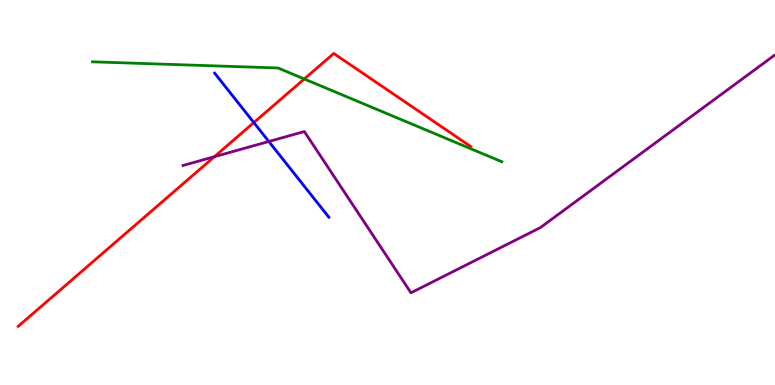[{'lines': ['blue', 'red'], 'intersections': [{'x': 3.28, 'y': 6.82}]}, {'lines': ['green', 'red'], 'intersections': [{'x': 3.93, 'y': 7.95}]}, {'lines': ['purple', 'red'], 'intersections': [{'x': 2.77, 'y': 5.93}]}, {'lines': ['blue', 'green'], 'intersections': []}, {'lines': ['blue', 'purple'], 'intersections': [{'x': 3.47, 'y': 6.33}]}, {'lines': ['green', 'purple'], 'intersections': []}]